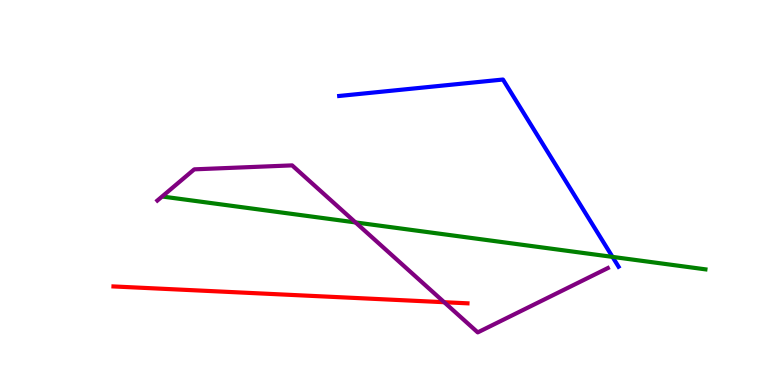[{'lines': ['blue', 'red'], 'intersections': []}, {'lines': ['green', 'red'], 'intersections': []}, {'lines': ['purple', 'red'], 'intersections': [{'x': 5.73, 'y': 2.15}]}, {'lines': ['blue', 'green'], 'intersections': [{'x': 7.9, 'y': 3.33}]}, {'lines': ['blue', 'purple'], 'intersections': []}, {'lines': ['green', 'purple'], 'intersections': [{'x': 4.59, 'y': 4.22}]}]